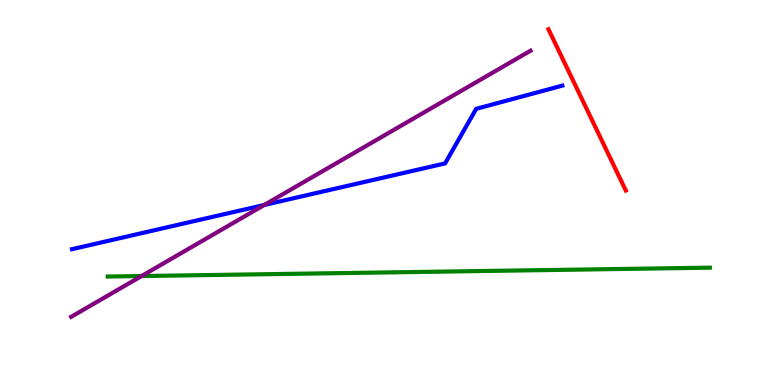[{'lines': ['blue', 'red'], 'intersections': []}, {'lines': ['green', 'red'], 'intersections': []}, {'lines': ['purple', 'red'], 'intersections': []}, {'lines': ['blue', 'green'], 'intersections': []}, {'lines': ['blue', 'purple'], 'intersections': [{'x': 3.41, 'y': 4.68}]}, {'lines': ['green', 'purple'], 'intersections': [{'x': 1.83, 'y': 2.83}]}]